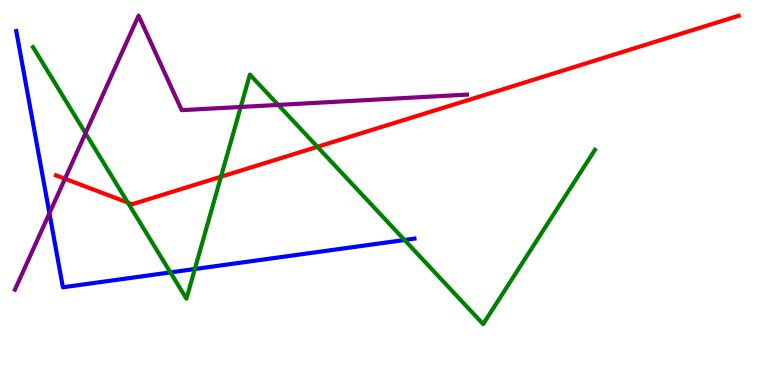[{'lines': ['blue', 'red'], 'intersections': []}, {'lines': ['green', 'red'], 'intersections': [{'x': 1.65, 'y': 4.74}, {'x': 2.85, 'y': 5.41}, {'x': 4.1, 'y': 6.19}]}, {'lines': ['purple', 'red'], 'intersections': [{'x': 0.838, 'y': 5.36}]}, {'lines': ['blue', 'green'], 'intersections': [{'x': 2.2, 'y': 2.92}, {'x': 2.51, 'y': 3.01}, {'x': 5.22, 'y': 3.77}]}, {'lines': ['blue', 'purple'], 'intersections': [{'x': 0.638, 'y': 4.46}]}, {'lines': ['green', 'purple'], 'intersections': [{'x': 1.1, 'y': 6.54}, {'x': 3.11, 'y': 7.22}, {'x': 3.59, 'y': 7.28}]}]